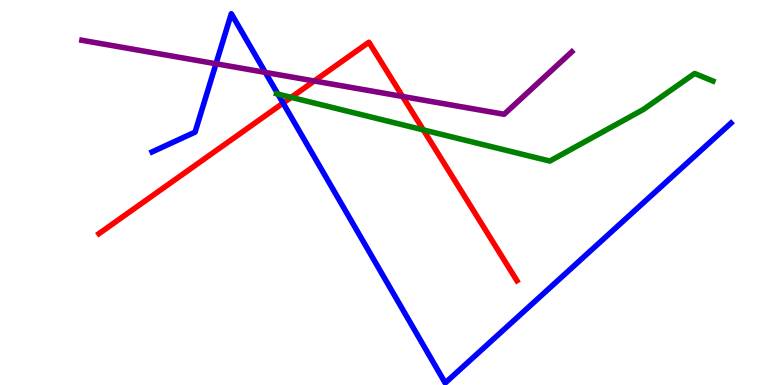[{'lines': ['blue', 'red'], 'intersections': [{'x': 3.65, 'y': 7.32}]}, {'lines': ['green', 'red'], 'intersections': [{'x': 3.76, 'y': 7.47}, {'x': 5.46, 'y': 6.63}]}, {'lines': ['purple', 'red'], 'intersections': [{'x': 4.06, 'y': 7.9}, {'x': 5.19, 'y': 7.49}]}, {'lines': ['blue', 'green'], 'intersections': [{'x': 3.59, 'y': 7.56}]}, {'lines': ['blue', 'purple'], 'intersections': [{'x': 2.79, 'y': 8.34}, {'x': 3.42, 'y': 8.12}]}, {'lines': ['green', 'purple'], 'intersections': []}]